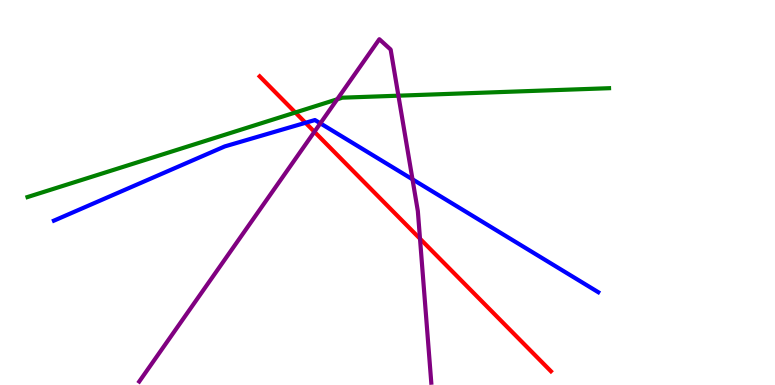[{'lines': ['blue', 'red'], 'intersections': [{'x': 3.94, 'y': 6.81}]}, {'lines': ['green', 'red'], 'intersections': [{'x': 3.81, 'y': 7.08}]}, {'lines': ['purple', 'red'], 'intersections': [{'x': 4.06, 'y': 6.58}, {'x': 5.42, 'y': 3.8}]}, {'lines': ['blue', 'green'], 'intersections': []}, {'lines': ['blue', 'purple'], 'intersections': [{'x': 4.13, 'y': 6.8}, {'x': 5.32, 'y': 5.34}]}, {'lines': ['green', 'purple'], 'intersections': [{'x': 4.35, 'y': 7.42}, {'x': 5.14, 'y': 7.51}]}]